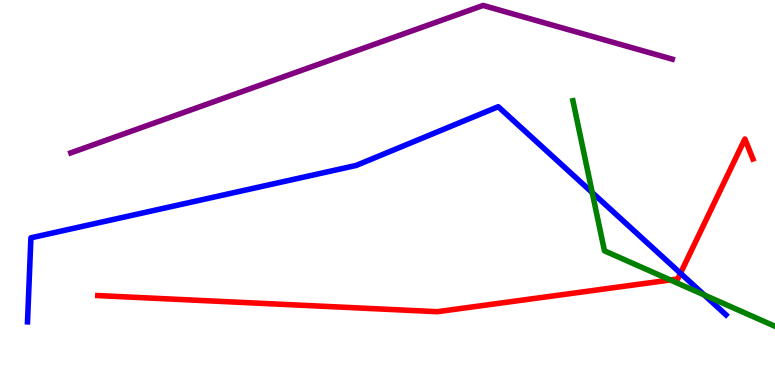[{'lines': ['blue', 'red'], 'intersections': [{'x': 8.78, 'y': 2.9}]}, {'lines': ['green', 'red'], 'intersections': [{'x': 8.65, 'y': 2.73}]}, {'lines': ['purple', 'red'], 'intersections': []}, {'lines': ['blue', 'green'], 'intersections': [{'x': 7.64, 'y': 5.0}, {'x': 9.09, 'y': 2.34}]}, {'lines': ['blue', 'purple'], 'intersections': []}, {'lines': ['green', 'purple'], 'intersections': []}]